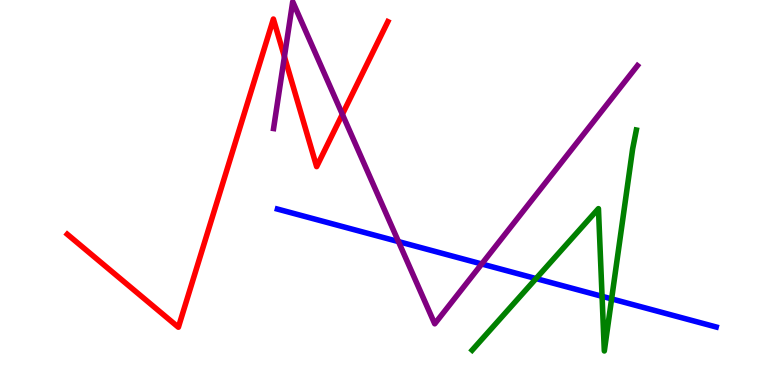[{'lines': ['blue', 'red'], 'intersections': []}, {'lines': ['green', 'red'], 'intersections': []}, {'lines': ['purple', 'red'], 'intersections': [{'x': 3.67, 'y': 8.53}, {'x': 4.42, 'y': 7.03}]}, {'lines': ['blue', 'green'], 'intersections': [{'x': 6.92, 'y': 2.76}, {'x': 7.77, 'y': 2.3}, {'x': 7.89, 'y': 2.24}]}, {'lines': ['blue', 'purple'], 'intersections': [{'x': 5.14, 'y': 3.72}, {'x': 6.22, 'y': 3.14}]}, {'lines': ['green', 'purple'], 'intersections': []}]